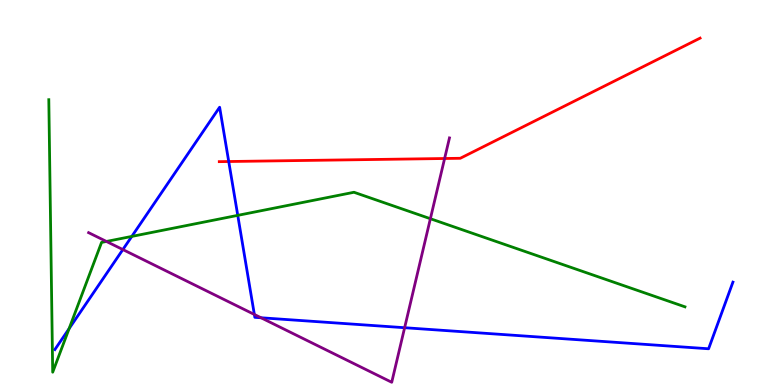[{'lines': ['blue', 'red'], 'intersections': [{'x': 2.95, 'y': 5.8}]}, {'lines': ['green', 'red'], 'intersections': []}, {'lines': ['purple', 'red'], 'intersections': [{'x': 5.74, 'y': 5.88}]}, {'lines': ['blue', 'green'], 'intersections': [{'x': 0.892, 'y': 1.46}, {'x': 1.7, 'y': 3.86}, {'x': 3.07, 'y': 4.41}]}, {'lines': ['blue', 'purple'], 'intersections': [{'x': 1.59, 'y': 3.52}, {'x': 3.28, 'y': 1.83}, {'x': 3.37, 'y': 1.75}, {'x': 5.22, 'y': 1.49}]}, {'lines': ['green', 'purple'], 'intersections': [{'x': 1.37, 'y': 3.73}, {'x': 5.55, 'y': 4.32}]}]